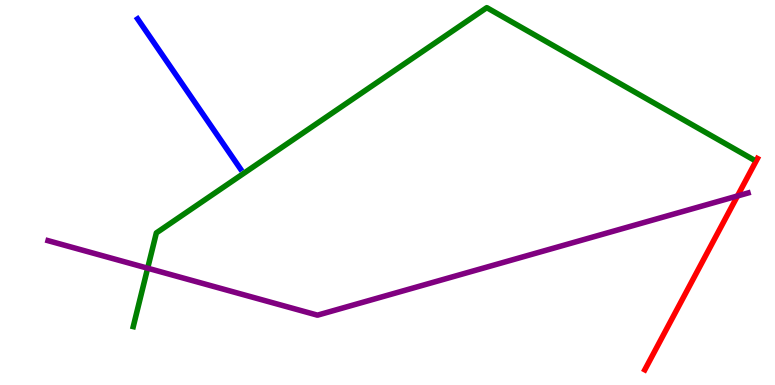[{'lines': ['blue', 'red'], 'intersections': []}, {'lines': ['green', 'red'], 'intersections': []}, {'lines': ['purple', 'red'], 'intersections': [{'x': 9.52, 'y': 4.91}]}, {'lines': ['blue', 'green'], 'intersections': []}, {'lines': ['blue', 'purple'], 'intersections': []}, {'lines': ['green', 'purple'], 'intersections': [{'x': 1.91, 'y': 3.03}]}]